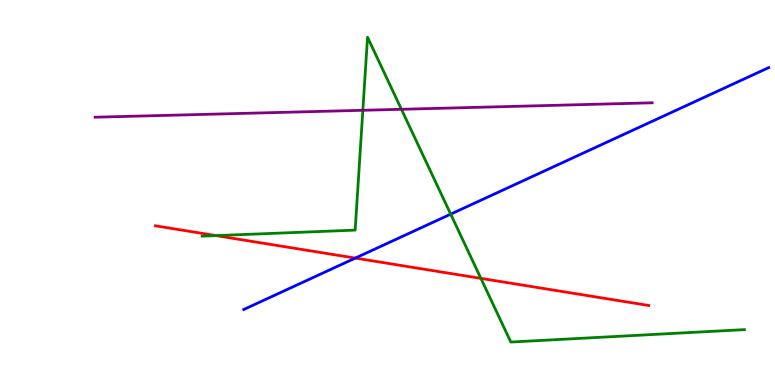[{'lines': ['blue', 'red'], 'intersections': [{'x': 4.58, 'y': 3.3}]}, {'lines': ['green', 'red'], 'intersections': [{'x': 2.79, 'y': 3.88}, {'x': 6.2, 'y': 2.77}]}, {'lines': ['purple', 'red'], 'intersections': []}, {'lines': ['blue', 'green'], 'intersections': [{'x': 5.82, 'y': 4.44}]}, {'lines': ['blue', 'purple'], 'intersections': []}, {'lines': ['green', 'purple'], 'intersections': [{'x': 4.68, 'y': 7.14}, {'x': 5.18, 'y': 7.16}]}]